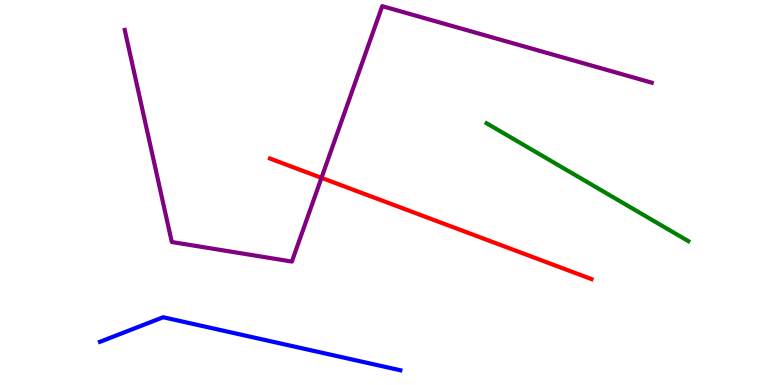[{'lines': ['blue', 'red'], 'intersections': []}, {'lines': ['green', 'red'], 'intersections': []}, {'lines': ['purple', 'red'], 'intersections': [{'x': 4.15, 'y': 5.38}]}, {'lines': ['blue', 'green'], 'intersections': []}, {'lines': ['blue', 'purple'], 'intersections': []}, {'lines': ['green', 'purple'], 'intersections': []}]